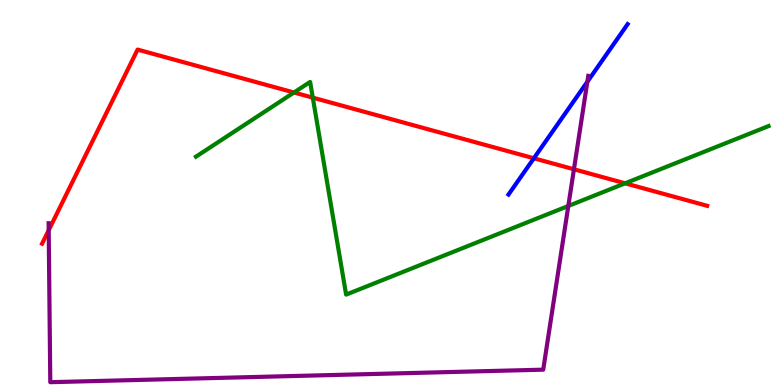[{'lines': ['blue', 'red'], 'intersections': [{'x': 6.89, 'y': 5.89}]}, {'lines': ['green', 'red'], 'intersections': [{'x': 3.79, 'y': 7.6}, {'x': 4.04, 'y': 7.46}, {'x': 8.07, 'y': 5.24}]}, {'lines': ['purple', 'red'], 'intersections': [{'x': 0.628, 'y': 4.02}, {'x': 7.41, 'y': 5.6}]}, {'lines': ['blue', 'green'], 'intersections': []}, {'lines': ['blue', 'purple'], 'intersections': [{'x': 7.58, 'y': 7.88}]}, {'lines': ['green', 'purple'], 'intersections': [{'x': 7.33, 'y': 4.65}]}]